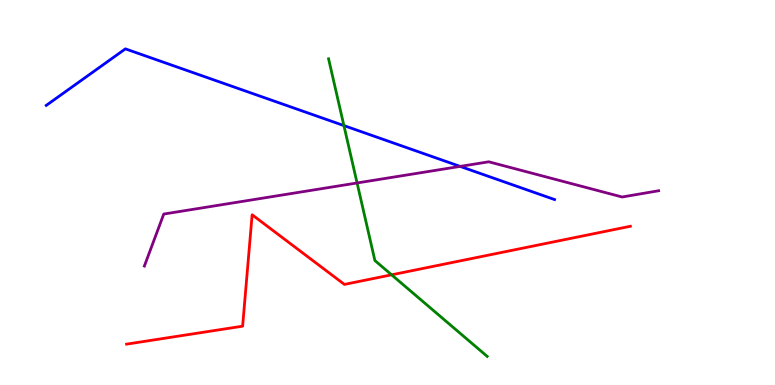[{'lines': ['blue', 'red'], 'intersections': []}, {'lines': ['green', 'red'], 'intersections': [{'x': 5.05, 'y': 2.86}]}, {'lines': ['purple', 'red'], 'intersections': []}, {'lines': ['blue', 'green'], 'intersections': [{'x': 4.44, 'y': 6.74}]}, {'lines': ['blue', 'purple'], 'intersections': [{'x': 5.94, 'y': 5.68}]}, {'lines': ['green', 'purple'], 'intersections': [{'x': 4.61, 'y': 5.25}]}]